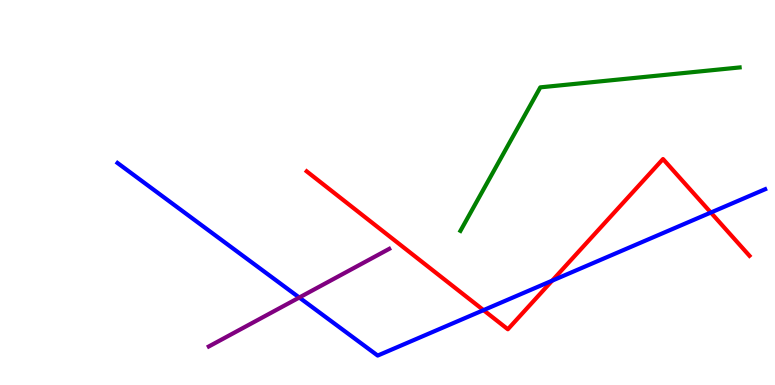[{'lines': ['blue', 'red'], 'intersections': [{'x': 6.24, 'y': 1.94}, {'x': 7.12, 'y': 2.71}, {'x': 9.17, 'y': 4.48}]}, {'lines': ['green', 'red'], 'intersections': []}, {'lines': ['purple', 'red'], 'intersections': []}, {'lines': ['blue', 'green'], 'intersections': []}, {'lines': ['blue', 'purple'], 'intersections': [{'x': 3.86, 'y': 2.27}]}, {'lines': ['green', 'purple'], 'intersections': []}]